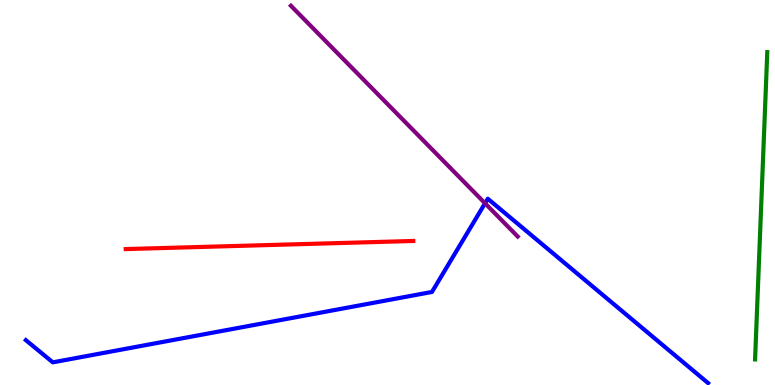[{'lines': ['blue', 'red'], 'intersections': []}, {'lines': ['green', 'red'], 'intersections': []}, {'lines': ['purple', 'red'], 'intersections': []}, {'lines': ['blue', 'green'], 'intersections': []}, {'lines': ['blue', 'purple'], 'intersections': [{'x': 6.26, 'y': 4.72}]}, {'lines': ['green', 'purple'], 'intersections': []}]